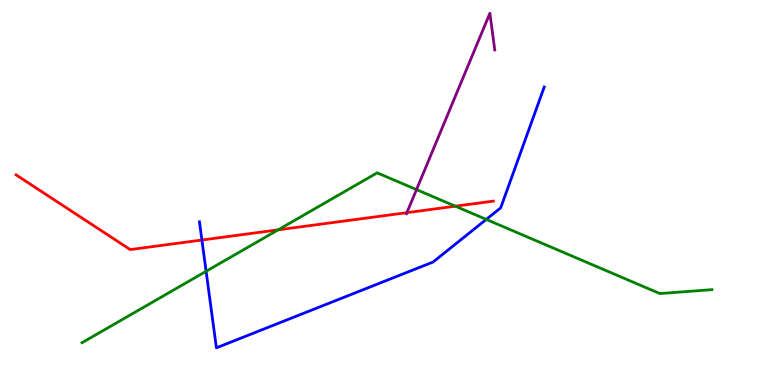[{'lines': ['blue', 'red'], 'intersections': [{'x': 2.61, 'y': 3.77}]}, {'lines': ['green', 'red'], 'intersections': [{'x': 3.59, 'y': 4.03}, {'x': 5.88, 'y': 4.64}]}, {'lines': ['purple', 'red'], 'intersections': [{'x': 5.25, 'y': 4.48}]}, {'lines': ['blue', 'green'], 'intersections': [{'x': 2.66, 'y': 2.95}, {'x': 6.27, 'y': 4.3}]}, {'lines': ['blue', 'purple'], 'intersections': []}, {'lines': ['green', 'purple'], 'intersections': [{'x': 5.37, 'y': 5.07}]}]